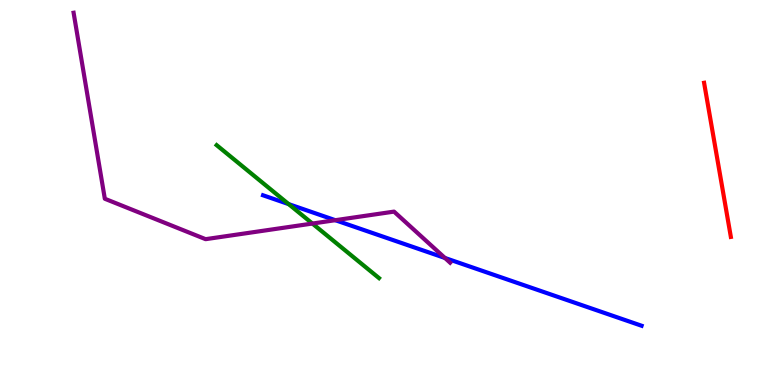[{'lines': ['blue', 'red'], 'intersections': []}, {'lines': ['green', 'red'], 'intersections': []}, {'lines': ['purple', 'red'], 'intersections': []}, {'lines': ['blue', 'green'], 'intersections': [{'x': 3.72, 'y': 4.7}]}, {'lines': ['blue', 'purple'], 'intersections': [{'x': 4.33, 'y': 4.28}, {'x': 5.74, 'y': 3.3}]}, {'lines': ['green', 'purple'], 'intersections': [{'x': 4.03, 'y': 4.19}]}]